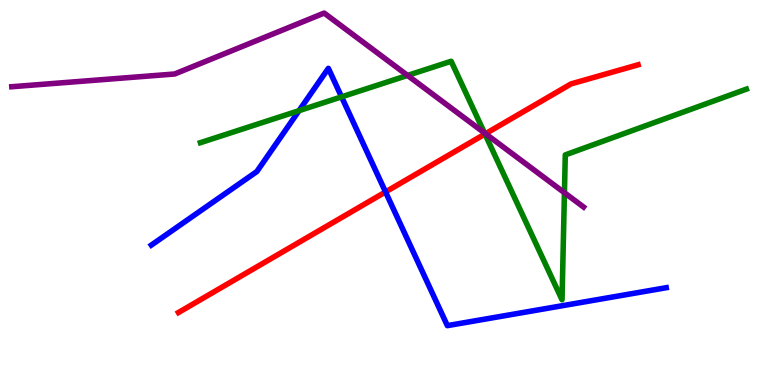[{'lines': ['blue', 'red'], 'intersections': [{'x': 4.97, 'y': 5.01}]}, {'lines': ['green', 'red'], 'intersections': [{'x': 6.26, 'y': 6.52}]}, {'lines': ['purple', 'red'], 'intersections': [{'x': 6.26, 'y': 6.53}]}, {'lines': ['blue', 'green'], 'intersections': [{'x': 3.86, 'y': 7.13}, {'x': 4.41, 'y': 7.48}]}, {'lines': ['blue', 'purple'], 'intersections': []}, {'lines': ['green', 'purple'], 'intersections': [{'x': 5.26, 'y': 8.04}, {'x': 6.25, 'y': 6.55}, {'x': 7.28, 'y': 4.99}]}]